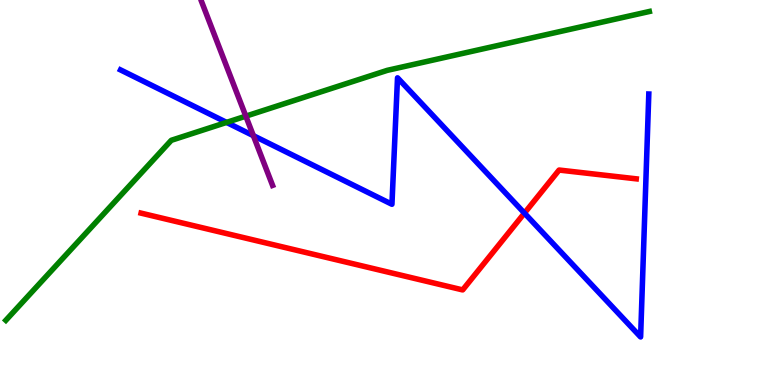[{'lines': ['blue', 'red'], 'intersections': [{'x': 6.77, 'y': 4.46}]}, {'lines': ['green', 'red'], 'intersections': []}, {'lines': ['purple', 'red'], 'intersections': []}, {'lines': ['blue', 'green'], 'intersections': [{'x': 2.92, 'y': 6.82}]}, {'lines': ['blue', 'purple'], 'intersections': [{'x': 3.27, 'y': 6.48}]}, {'lines': ['green', 'purple'], 'intersections': [{'x': 3.17, 'y': 6.98}]}]